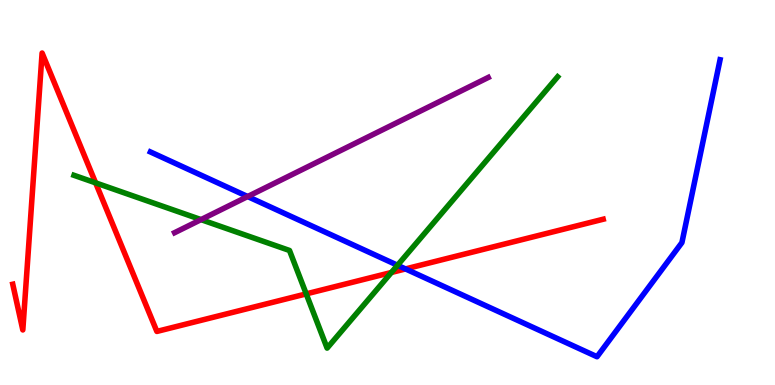[{'lines': ['blue', 'red'], 'intersections': [{'x': 5.23, 'y': 3.02}]}, {'lines': ['green', 'red'], 'intersections': [{'x': 1.23, 'y': 5.25}, {'x': 3.95, 'y': 2.37}, {'x': 5.05, 'y': 2.92}]}, {'lines': ['purple', 'red'], 'intersections': []}, {'lines': ['blue', 'green'], 'intersections': [{'x': 5.13, 'y': 3.11}]}, {'lines': ['blue', 'purple'], 'intersections': [{'x': 3.2, 'y': 4.9}]}, {'lines': ['green', 'purple'], 'intersections': [{'x': 2.59, 'y': 4.3}]}]